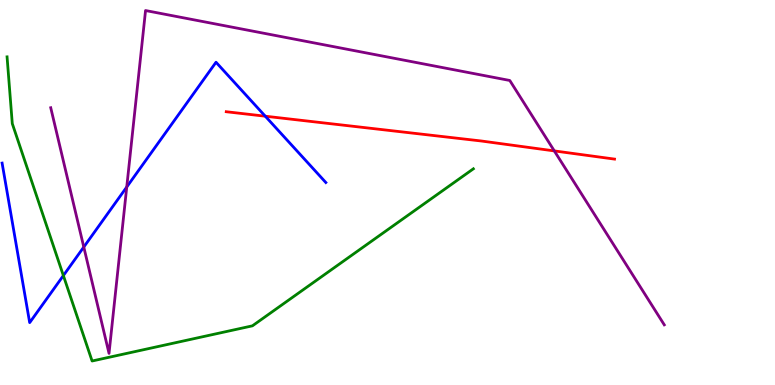[{'lines': ['blue', 'red'], 'intersections': [{'x': 3.42, 'y': 6.98}]}, {'lines': ['green', 'red'], 'intersections': []}, {'lines': ['purple', 'red'], 'intersections': [{'x': 7.15, 'y': 6.08}]}, {'lines': ['blue', 'green'], 'intersections': [{'x': 0.818, 'y': 2.84}]}, {'lines': ['blue', 'purple'], 'intersections': [{'x': 1.08, 'y': 3.58}, {'x': 1.64, 'y': 5.14}]}, {'lines': ['green', 'purple'], 'intersections': []}]